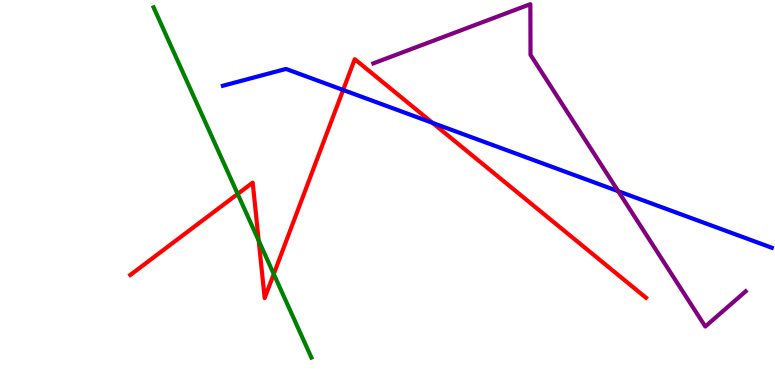[{'lines': ['blue', 'red'], 'intersections': [{'x': 4.43, 'y': 7.66}, {'x': 5.58, 'y': 6.81}]}, {'lines': ['green', 'red'], 'intersections': [{'x': 3.07, 'y': 4.96}, {'x': 3.34, 'y': 3.75}, {'x': 3.53, 'y': 2.88}]}, {'lines': ['purple', 'red'], 'intersections': []}, {'lines': ['blue', 'green'], 'intersections': []}, {'lines': ['blue', 'purple'], 'intersections': [{'x': 7.98, 'y': 5.03}]}, {'lines': ['green', 'purple'], 'intersections': []}]